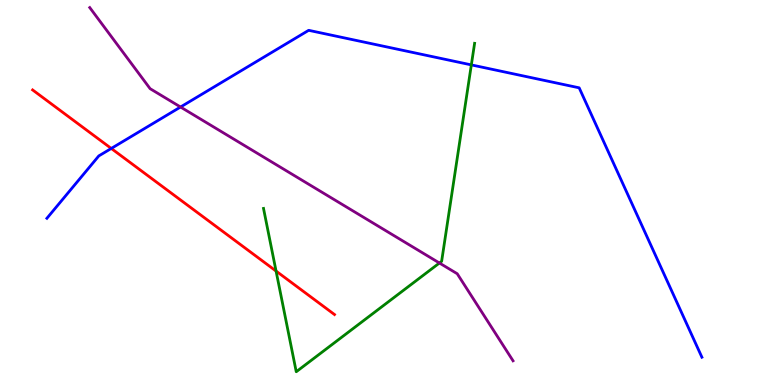[{'lines': ['blue', 'red'], 'intersections': [{'x': 1.44, 'y': 6.14}]}, {'lines': ['green', 'red'], 'intersections': [{'x': 3.56, 'y': 2.96}]}, {'lines': ['purple', 'red'], 'intersections': []}, {'lines': ['blue', 'green'], 'intersections': [{'x': 6.08, 'y': 8.31}]}, {'lines': ['blue', 'purple'], 'intersections': [{'x': 2.33, 'y': 7.22}]}, {'lines': ['green', 'purple'], 'intersections': [{'x': 5.67, 'y': 3.17}]}]